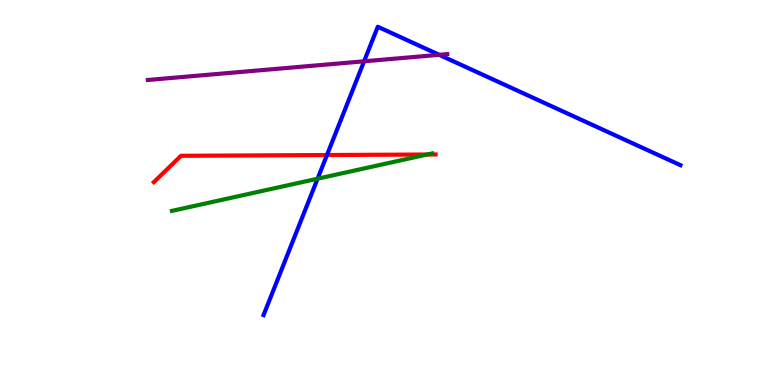[{'lines': ['blue', 'red'], 'intersections': [{'x': 4.22, 'y': 5.97}]}, {'lines': ['green', 'red'], 'intersections': [{'x': 5.51, 'y': 5.99}]}, {'lines': ['purple', 'red'], 'intersections': []}, {'lines': ['blue', 'green'], 'intersections': [{'x': 4.1, 'y': 5.36}]}, {'lines': ['blue', 'purple'], 'intersections': [{'x': 4.7, 'y': 8.41}, {'x': 5.67, 'y': 8.58}]}, {'lines': ['green', 'purple'], 'intersections': []}]